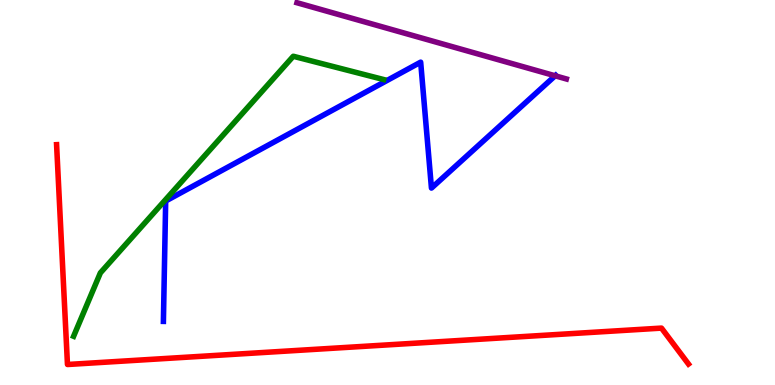[{'lines': ['blue', 'red'], 'intersections': []}, {'lines': ['green', 'red'], 'intersections': []}, {'lines': ['purple', 'red'], 'intersections': []}, {'lines': ['blue', 'green'], 'intersections': []}, {'lines': ['blue', 'purple'], 'intersections': [{'x': 7.16, 'y': 8.03}]}, {'lines': ['green', 'purple'], 'intersections': []}]